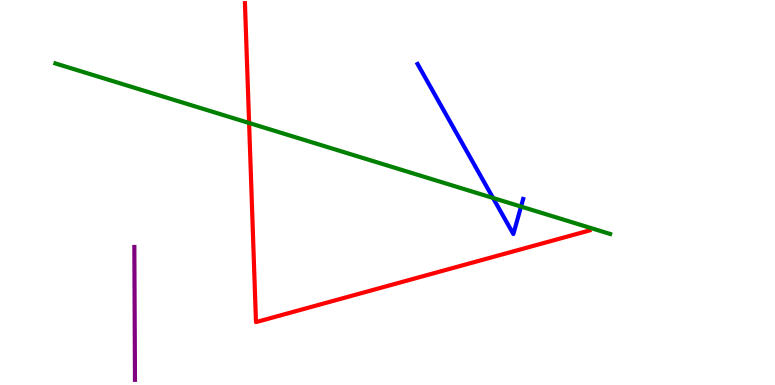[{'lines': ['blue', 'red'], 'intersections': []}, {'lines': ['green', 'red'], 'intersections': [{'x': 3.21, 'y': 6.81}]}, {'lines': ['purple', 'red'], 'intersections': []}, {'lines': ['blue', 'green'], 'intersections': [{'x': 6.36, 'y': 4.86}, {'x': 6.72, 'y': 4.63}]}, {'lines': ['blue', 'purple'], 'intersections': []}, {'lines': ['green', 'purple'], 'intersections': []}]